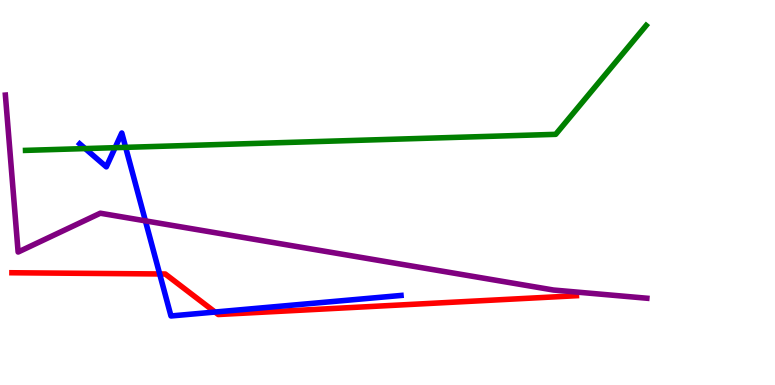[{'lines': ['blue', 'red'], 'intersections': [{'x': 2.06, 'y': 2.88}, {'x': 2.77, 'y': 1.9}]}, {'lines': ['green', 'red'], 'intersections': []}, {'lines': ['purple', 'red'], 'intersections': []}, {'lines': ['blue', 'green'], 'intersections': [{'x': 1.1, 'y': 6.14}, {'x': 1.49, 'y': 6.16}, {'x': 1.62, 'y': 6.17}]}, {'lines': ['blue', 'purple'], 'intersections': [{'x': 1.88, 'y': 4.26}]}, {'lines': ['green', 'purple'], 'intersections': []}]